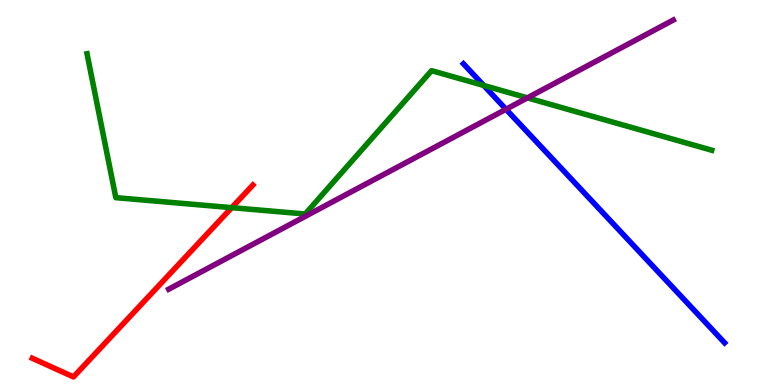[{'lines': ['blue', 'red'], 'intersections': []}, {'lines': ['green', 'red'], 'intersections': [{'x': 2.99, 'y': 4.61}]}, {'lines': ['purple', 'red'], 'intersections': []}, {'lines': ['blue', 'green'], 'intersections': [{'x': 6.24, 'y': 7.78}]}, {'lines': ['blue', 'purple'], 'intersections': [{'x': 6.53, 'y': 7.16}]}, {'lines': ['green', 'purple'], 'intersections': [{'x': 6.8, 'y': 7.46}]}]